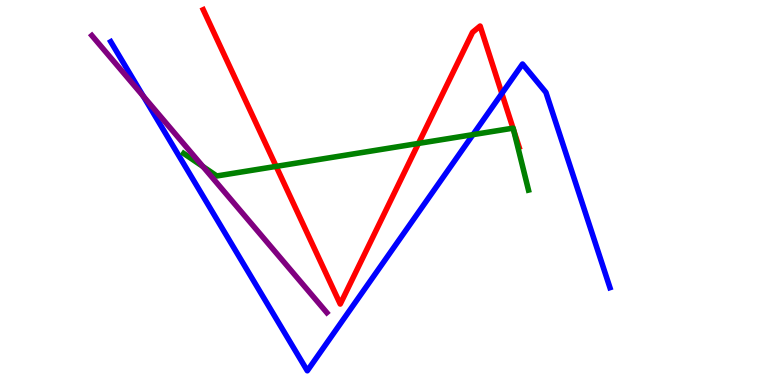[{'lines': ['blue', 'red'], 'intersections': [{'x': 6.48, 'y': 7.57}]}, {'lines': ['green', 'red'], 'intersections': [{'x': 3.56, 'y': 5.68}, {'x': 5.4, 'y': 6.27}, {'x': 6.62, 'y': 6.67}, {'x': 6.63, 'y': 6.62}]}, {'lines': ['purple', 'red'], 'intersections': []}, {'lines': ['blue', 'green'], 'intersections': [{'x': 6.1, 'y': 6.5}]}, {'lines': ['blue', 'purple'], 'intersections': [{'x': 1.85, 'y': 7.5}]}, {'lines': ['green', 'purple'], 'intersections': [{'x': 2.62, 'y': 5.67}]}]